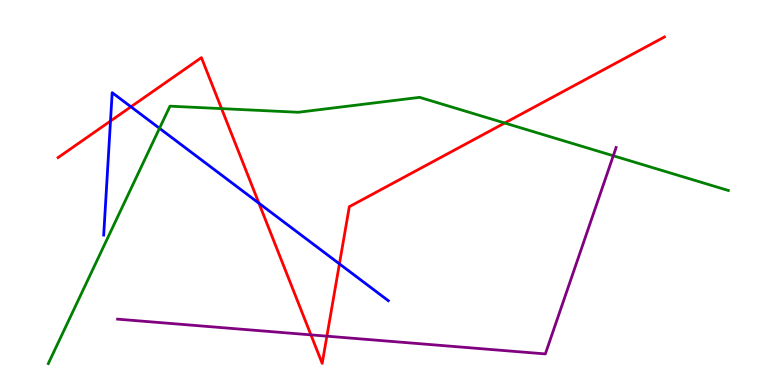[{'lines': ['blue', 'red'], 'intersections': [{'x': 1.43, 'y': 6.86}, {'x': 1.69, 'y': 7.23}, {'x': 3.34, 'y': 4.72}, {'x': 4.38, 'y': 3.15}]}, {'lines': ['green', 'red'], 'intersections': [{'x': 2.86, 'y': 7.18}, {'x': 6.51, 'y': 6.8}]}, {'lines': ['purple', 'red'], 'intersections': [{'x': 4.01, 'y': 1.3}, {'x': 4.22, 'y': 1.27}]}, {'lines': ['blue', 'green'], 'intersections': [{'x': 2.06, 'y': 6.67}]}, {'lines': ['blue', 'purple'], 'intersections': []}, {'lines': ['green', 'purple'], 'intersections': [{'x': 7.91, 'y': 5.95}]}]